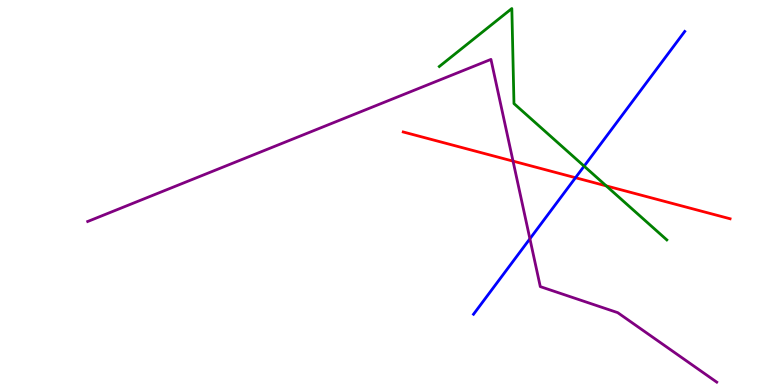[{'lines': ['blue', 'red'], 'intersections': [{'x': 7.43, 'y': 5.38}]}, {'lines': ['green', 'red'], 'intersections': [{'x': 7.82, 'y': 5.17}]}, {'lines': ['purple', 'red'], 'intersections': [{'x': 6.62, 'y': 5.81}]}, {'lines': ['blue', 'green'], 'intersections': [{'x': 7.54, 'y': 5.68}]}, {'lines': ['blue', 'purple'], 'intersections': [{'x': 6.84, 'y': 3.8}]}, {'lines': ['green', 'purple'], 'intersections': []}]